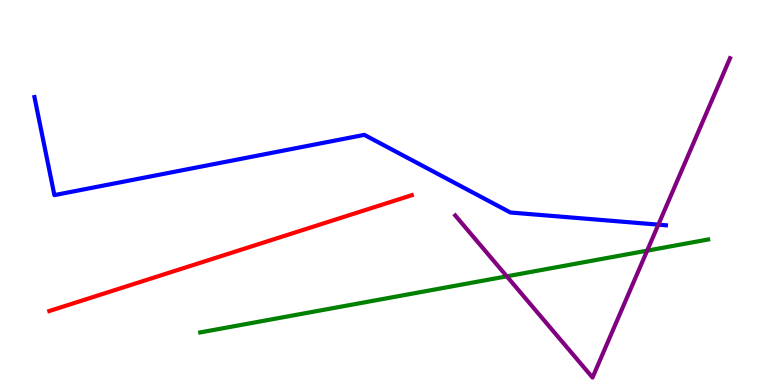[{'lines': ['blue', 'red'], 'intersections': []}, {'lines': ['green', 'red'], 'intersections': []}, {'lines': ['purple', 'red'], 'intersections': []}, {'lines': ['blue', 'green'], 'intersections': []}, {'lines': ['blue', 'purple'], 'intersections': [{'x': 8.49, 'y': 4.16}]}, {'lines': ['green', 'purple'], 'intersections': [{'x': 6.54, 'y': 2.82}, {'x': 8.35, 'y': 3.49}]}]